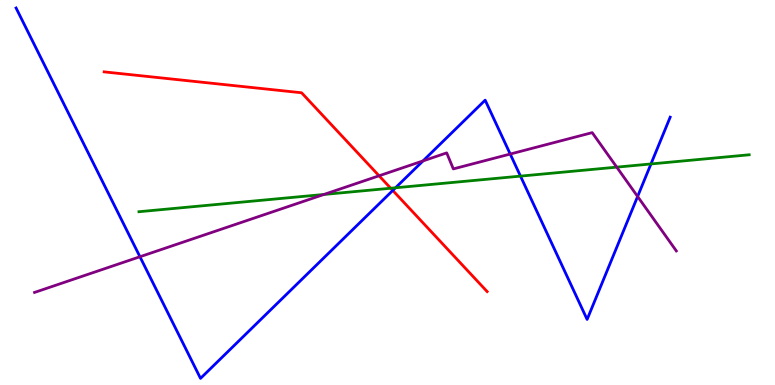[{'lines': ['blue', 'red'], 'intersections': [{'x': 5.07, 'y': 5.05}]}, {'lines': ['green', 'red'], 'intersections': [{'x': 5.04, 'y': 5.11}]}, {'lines': ['purple', 'red'], 'intersections': [{'x': 4.89, 'y': 5.43}]}, {'lines': ['blue', 'green'], 'intersections': [{'x': 5.1, 'y': 5.12}, {'x': 6.72, 'y': 5.43}, {'x': 8.4, 'y': 5.74}]}, {'lines': ['blue', 'purple'], 'intersections': [{'x': 1.81, 'y': 3.33}, {'x': 5.46, 'y': 5.82}, {'x': 6.58, 'y': 6.0}, {'x': 8.23, 'y': 4.9}]}, {'lines': ['green', 'purple'], 'intersections': [{'x': 4.18, 'y': 4.95}, {'x': 7.96, 'y': 5.66}]}]